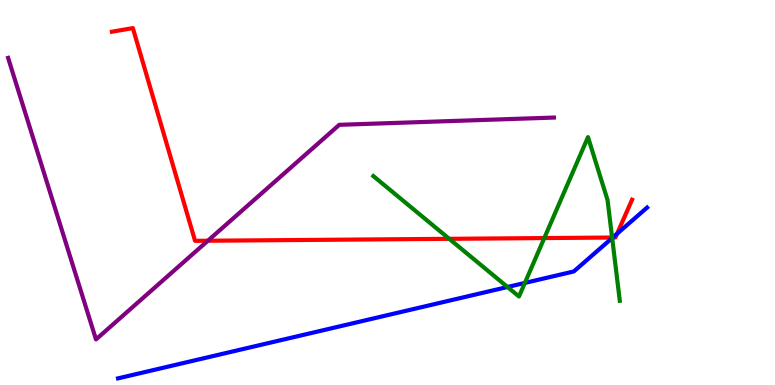[{'lines': ['blue', 'red'], 'intersections': [{'x': 7.91, 'y': 3.83}, {'x': 7.96, 'y': 3.93}]}, {'lines': ['green', 'red'], 'intersections': [{'x': 5.8, 'y': 3.8}, {'x': 7.02, 'y': 3.82}, {'x': 7.9, 'y': 3.83}]}, {'lines': ['purple', 'red'], 'intersections': [{'x': 2.68, 'y': 3.75}]}, {'lines': ['blue', 'green'], 'intersections': [{'x': 6.55, 'y': 2.55}, {'x': 6.77, 'y': 2.65}, {'x': 7.9, 'y': 3.82}]}, {'lines': ['blue', 'purple'], 'intersections': []}, {'lines': ['green', 'purple'], 'intersections': []}]